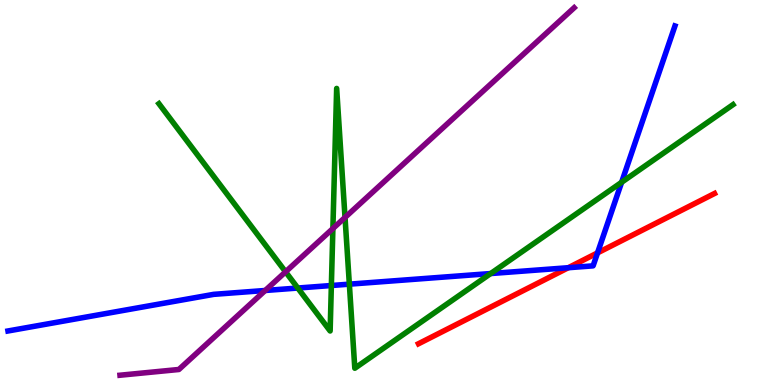[{'lines': ['blue', 'red'], 'intersections': [{'x': 7.33, 'y': 3.05}, {'x': 7.71, 'y': 3.43}]}, {'lines': ['green', 'red'], 'intersections': []}, {'lines': ['purple', 'red'], 'intersections': []}, {'lines': ['blue', 'green'], 'intersections': [{'x': 3.84, 'y': 2.52}, {'x': 4.28, 'y': 2.58}, {'x': 4.51, 'y': 2.62}, {'x': 6.33, 'y': 2.89}, {'x': 8.02, 'y': 5.27}]}, {'lines': ['blue', 'purple'], 'intersections': [{'x': 3.42, 'y': 2.46}]}, {'lines': ['green', 'purple'], 'intersections': [{'x': 3.68, 'y': 2.94}, {'x': 4.3, 'y': 4.06}, {'x': 4.45, 'y': 4.35}]}]